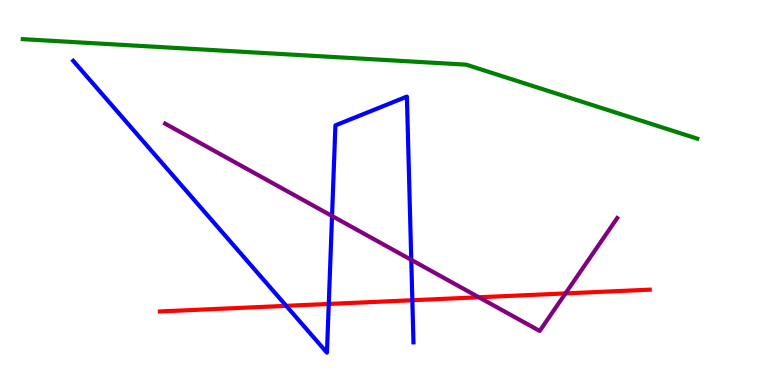[{'lines': ['blue', 'red'], 'intersections': [{'x': 3.69, 'y': 2.06}, {'x': 4.24, 'y': 2.11}, {'x': 5.32, 'y': 2.2}]}, {'lines': ['green', 'red'], 'intersections': []}, {'lines': ['purple', 'red'], 'intersections': [{'x': 6.18, 'y': 2.28}, {'x': 7.3, 'y': 2.38}]}, {'lines': ['blue', 'green'], 'intersections': []}, {'lines': ['blue', 'purple'], 'intersections': [{'x': 4.28, 'y': 4.39}, {'x': 5.31, 'y': 3.25}]}, {'lines': ['green', 'purple'], 'intersections': []}]